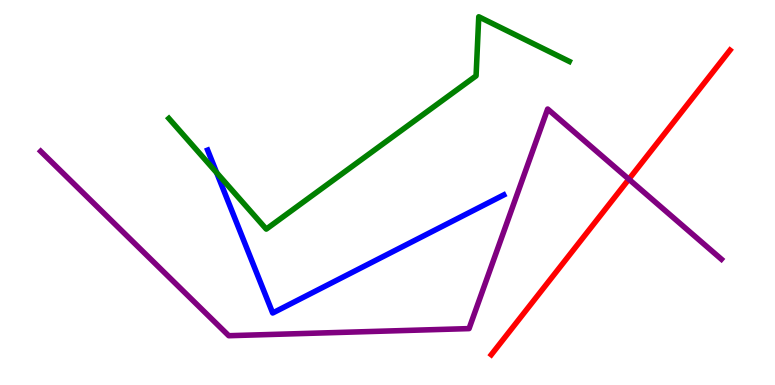[{'lines': ['blue', 'red'], 'intersections': []}, {'lines': ['green', 'red'], 'intersections': []}, {'lines': ['purple', 'red'], 'intersections': [{'x': 8.11, 'y': 5.35}]}, {'lines': ['blue', 'green'], 'intersections': [{'x': 2.8, 'y': 5.51}]}, {'lines': ['blue', 'purple'], 'intersections': []}, {'lines': ['green', 'purple'], 'intersections': []}]